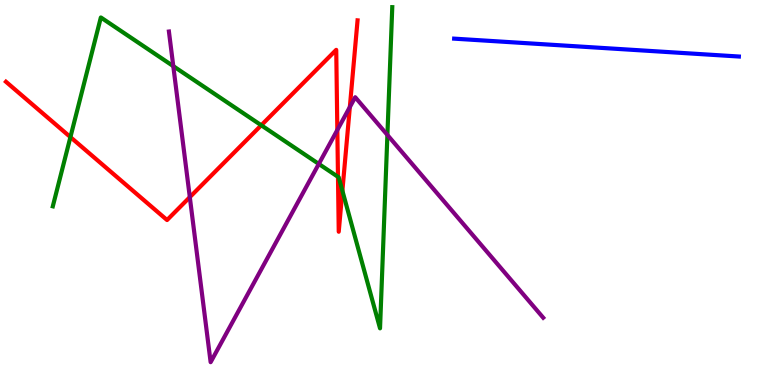[{'lines': ['blue', 'red'], 'intersections': []}, {'lines': ['green', 'red'], 'intersections': [{'x': 0.909, 'y': 6.44}, {'x': 3.37, 'y': 6.75}, {'x': 4.36, 'y': 5.41}, {'x': 4.42, 'y': 5.05}]}, {'lines': ['purple', 'red'], 'intersections': [{'x': 2.45, 'y': 4.88}, {'x': 4.35, 'y': 6.62}, {'x': 4.51, 'y': 7.22}]}, {'lines': ['blue', 'green'], 'intersections': []}, {'lines': ['blue', 'purple'], 'intersections': []}, {'lines': ['green', 'purple'], 'intersections': [{'x': 2.24, 'y': 8.28}, {'x': 4.11, 'y': 5.74}, {'x': 5.0, 'y': 6.49}]}]